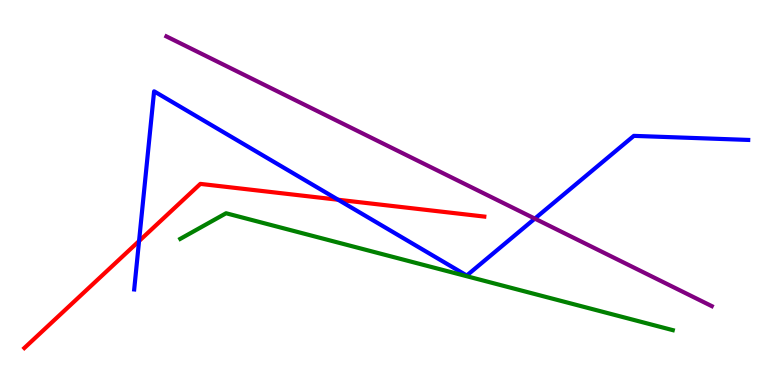[{'lines': ['blue', 'red'], 'intersections': [{'x': 1.79, 'y': 3.74}, {'x': 4.36, 'y': 4.81}]}, {'lines': ['green', 'red'], 'intersections': []}, {'lines': ['purple', 'red'], 'intersections': []}, {'lines': ['blue', 'green'], 'intersections': []}, {'lines': ['blue', 'purple'], 'intersections': [{'x': 6.9, 'y': 4.32}]}, {'lines': ['green', 'purple'], 'intersections': []}]